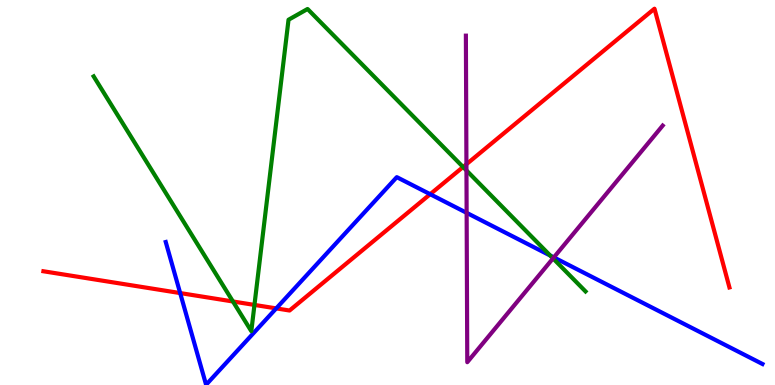[{'lines': ['blue', 'red'], 'intersections': [{'x': 2.32, 'y': 2.39}, {'x': 3.56, 'y': 1.99}, {'x': 5.55, 'y': 4.96}]}, {'lines': ['green', 'red'], 'intersections': [{'x': 3.01, 'y': 2.17}, {'x': 3.28, 'y': 2.08}, {'x': 5.98, 'y': 5.66}]}, {'lines': ['purple', 'red'], 'intersections': [{'x': 6.02, 'y': 5.73}]}, {'lines': ['blue', 'green'], 'intersections': [{'x': 7.1, 'y': 3.36}]}, {'lines': ['blue', 'purple'], 'intersections': [{'x': 6.02, 'y': 4.47}, {'x': 7.15, 'y': 3.31}]}, {'lines': ['green', 'purple'], 'intersections': [{'x': 6.02, 'y': 5.57}, {'x': 7.14, 'y': 3.29}]}]